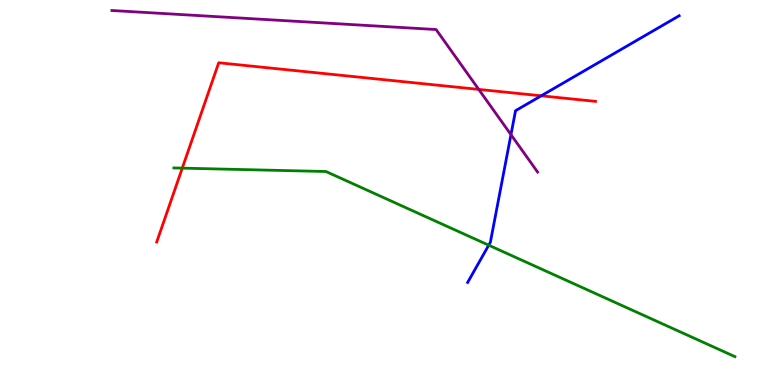[{'lines': ['blue', 'red'], 'intersections': [{'x': 6.98, 'y': 7.51}]}, {'lines': ['green', 'red'], 'intersections': [{'x': 2.35, 'y': 5.63}]}, {'lines': ['purple', 'red'], 'intersections': [{'x': 6.18, 'y': 7.68}]}, {'lines': ['blue', 'green'], 'intersections': [{'x': 6.31, 'y': 3.63}]}, {'lines': ['blue', 'purple'], 'intersections': [{'x': 6.59, 'y': 6.5}]}, {'lines': ['green', 'purple'], 'intersections': []}]